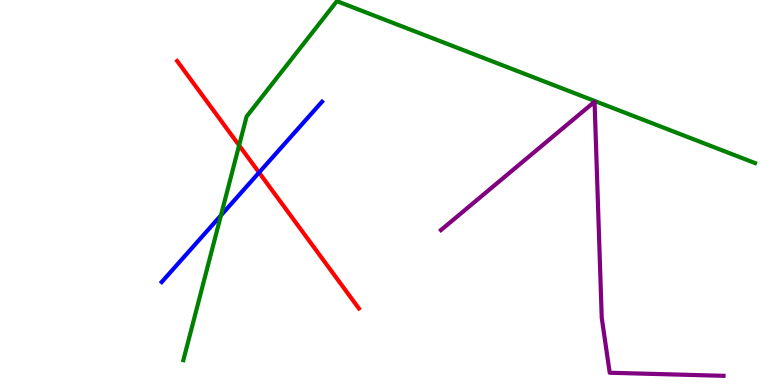[{'lines': ['blue', 'red'], 'intersections': [{'x': 3.34, 'y': 5.52}]}, {'lines': ['green', 'red'], 'intersections': [{'x': 3.09, 'y': 6.22}]}, {'lines': ['purple', 'red'], 'intersections': []}, {'lines': ['blue', 'green'], 'intersections': [{'x': 2.85, 'y': 4.4}]}, {'lines': ['blue', 'purple'], 'intersections': []}, {'lines': ['green', 'purple'], 'intersections': []}]